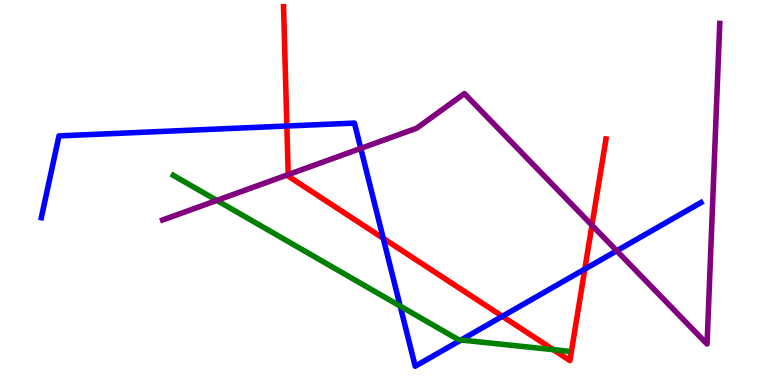[{'lines': ['blue', 'red'], 'intersections': [{'x': 3.7, 'y': 6.73}, {'x': 4.95, 'y': 3.81}, {'x': 6.48, 'y': 1.78}, {'x': 7.55, 'y': 3.01}]}, {'lines': ['green', 'red'], 'intersections': [{'x': 7.14, 'y': 0.918}]}, {'lines': ['purple', 'red'], 'intersections': [{'x': 3.72, 'y': 5.46}, {'x': 7.64, 'y': 4.15}]}, {'lines': ['blue', 'green'], 'intersections': [{'x': 5.16, 'y': 2.05}, {'x': 5.95, 'y': 1.17}]}, {'lines': ['blue', 'purple'], 'intersections': [{'x': 4.66, 'y': 6.15}, {'x': 7.96, 'y': 3.49}]}, {'lines': ['green', 'purple'], 'intersections': [{'x': 2.8, 'y': 4.79}]}]